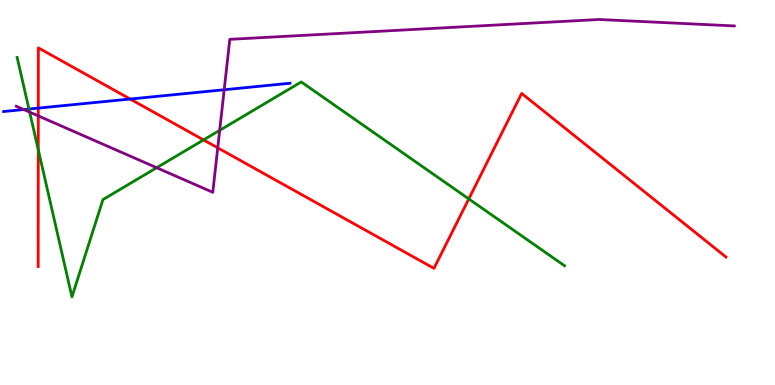[{'lines': ['blue', 'red'], 'intersections': [{'x': 0.494, 'y': 7.19}, {'x': 1.68, 'y': 7.43}]}, {'lines': ['green', 'red'], 'intersections': [{'x': 0.494, 'y': 6.11}, {'x': 2.63, 'y': 6.37}, {'x': 6.05, 'y': 4.83}]}, {'lines': ['purple', 'red'], 'intersections': [{'x': 0.494, 'y': 6.99}, {'x': 2.81, 'y': 6.16}]}, {'lines': ['blue', 'green'], 'intersections': [{'x': 0.374, 'y': 7.17}]}, {'lines': ['blue', 'purple'], 'intersections': [{'x': 0.307, 'y': 7.15}, {'x': 2.89, 'y': 7.67}]}, {'lines': ['green', 'purple'], 'intersections': [{'x': 0.383, 'y': 7.09}, {'x': 2.02, 'y': 5.64}, {'x': 2.83, 'y': 6.61}]}]